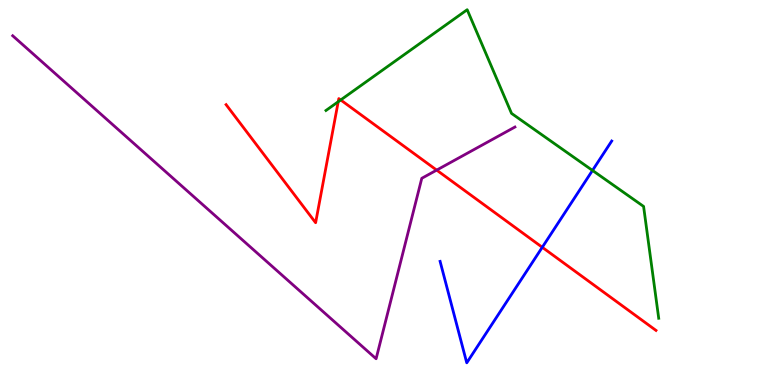[{'lines': ['blue', 'red'], 'intersections': [{'x': 7.0, 'y': 3.58}]}, {'lines': ['green', 'red'], 'intersections': [{'x': 4.36, 'y': 7.36}, {'x': 4.4, 'y': 7.4}]}, {'lines': ['purple', 'red'], 'intersections': [{'x': 5.63, 'y': 5.58}]}, {'lines': ['blue', 'green'], 'intersections': [{'x': 7.65, 'y': 5.57}]}, {'lines': ['blue', 'purple'], 'intersections': []}, {'lines': ['green', 'purple'], 'intersections': []}]